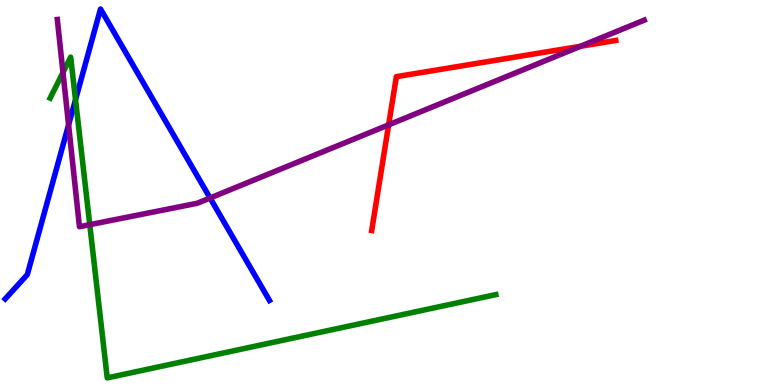[{'lines': ['blue', 'red'], 'intersections': []}, {'lines': ['green', 'red'], 'intersections': []}, {'lines': ['purple', 'red'], 'intersections': [{'x': 5.01, 'y': 6.76}, {'x': 7.49, 'y': 8.8}]}, {'lines': ['blue', 'green'], 'intersections': [{'x': 0.974, 'y': 7.41}]}, {'lines': ['blue', 'purple'], 'intersections': [{'x': 0.885, 'y': 6.76}, {'x': 2.71, 'y': 4.86}]}, {'lines': ['green', 'purple'], 'intersections': [{'x': 0.813, 'y': 8.12}, {'x': 1.16, 'y': 4.16}]}]